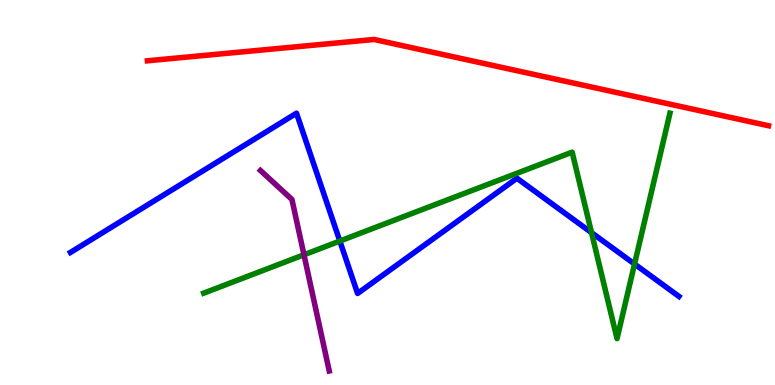[{'lines': ['blue', 'red'], 'intersections': []}, {'lines': ['green', 'red'], 'intersections': []}, {'lines': ['purple', 'red'], 'intersections': []}, {'lines': ['blue', 'green'], 'intersections': [{'x': 4.39, 'y': 3.74}, {'x': 7.63, 'y': 3.96}, {'x': 8.19, 'y': 3.14}]}, {'lines': ['blue', 'purple'], 'intersections': []}, {'lines': ['green', 'purple'], 'intersections': [{'x': 3.92, 'y': 3.38}]}]